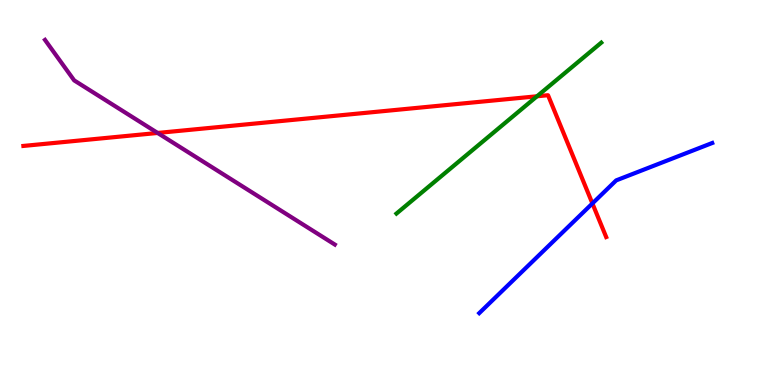[{'lines': ['blue', 'red'], 'intersections': [{'x': 7.64, 'y': 4.72}]}, {'lines': ['green', 'red'], 'intersections': [{'x': 6.93, 'y': 7.5}]}, {'lines': ['purple', 'red'], 'intersections': [{'x': 2.03, 'y': 6.55}]}, {'lines': ['blue', 'green'], 'intersections': []}, {'lines': ['blue', 'purple'], 'intersections': []}, {'lines': ['green', 'purple'], 'intersections': []}]